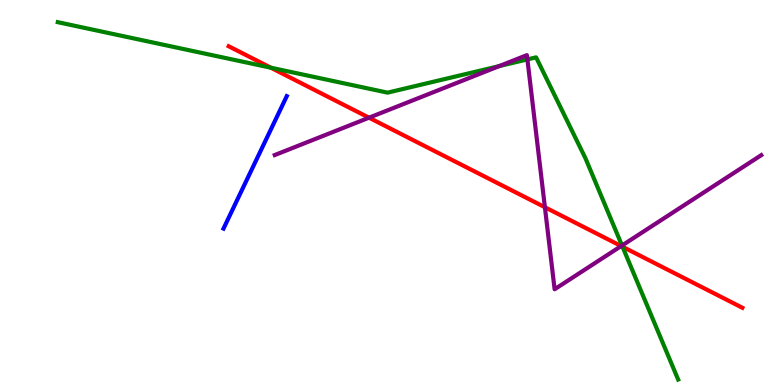[{'lines': ['blue', 'red'], 'intersections': []}, {'lines': ['green', 'red'], 'intersections': [{'x': 3.49, 'y': 8.24}, {'x': 8.03, 'y': 3.59}]}, {'lines': ['purple', 'red'], 'intersections': [{'x': 4.76, 'y': 6.94}, {'x': 7.03, 'y': 4.62}, {'x': 8.02, 'y': 3.61}]}, {'lines': ['blue', 'green'], 'intersections': []}, {'lines': ['blue', 'purple'], 'intersections': []}, {'lines': ['green', 'purple'], 'intersections': [{'x': 6.44, 'y': 8.28}, {'x': 6.81, 'y': 8.46}, {'x': 8.03, 'y': 3.62}]}]